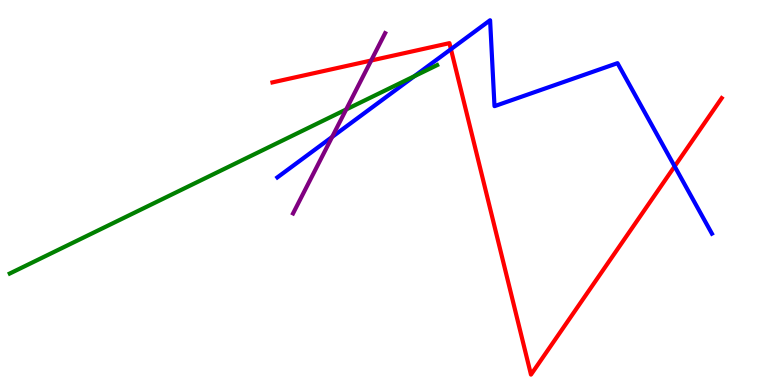[{'lines': ['blue', 'red'], 'intersections': [{'x': 5.82, 'y': 8.72}, {'x': 8.71, 'y': 5.68}]}, {'lines': ['green', 'red'], 'intersections': []}, {'lines': ['purple', 'red'], 'intersections': [{'x': 4.79, 'y': 8.43}]}, {'lines': ['blue', 'green'], 'intersections': [{'x': 5.35, 'y': 8.02}]}, {'lines': ['blue', 'purple'], 'intersections': [{'x': 4.29, 'y': 6.44}]}, {'lines': ['green', 'purple'], 'intersections': [{'x': 4.47, 'y': 7.16}]}]